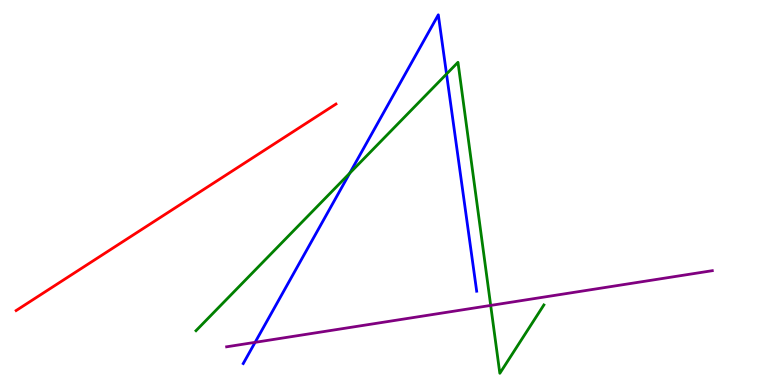[{'lines': ['blue', 'red'], 'intersections': []}, {'lines': ['green', 'red'], 'intersections': []}, {'lines': ['purple', 'red'], 'intersections': []}, {'lines': ['blue', 'green'], 'intersections': [{'x': 4.51, 'y': 5.5}, {'x': 5.76, 'y': 8.08}]}, {'lines': ['blue', 'purple'], 'intersections': [{'x': 3.29, 'y': 1.11}]}, {'lines': ['green', 'purple'], 'intersections': [{'x': 6.33, 'y': 2.07}]}]